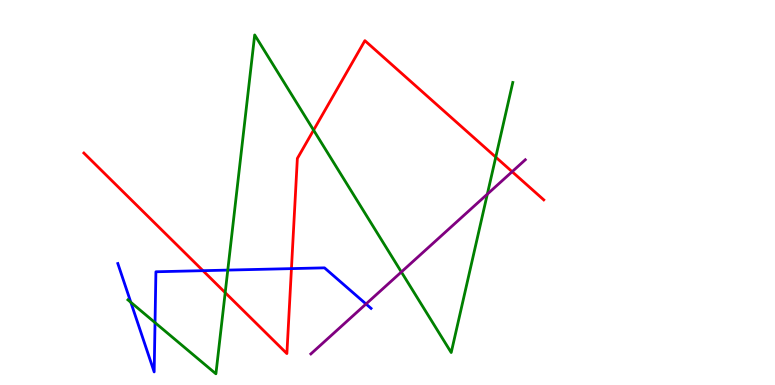[{'lines': ['blue', 'red'], 'intersections': [{'x': 2.62, 'y': 2.97}, {'x': 3.76, 'y': 3.02}]}, {'lines': ['green', 'red'], 'intersections': [{'x': 2.91, 'y': 2.4}, {'x': 4.05, 'y': 6.62}, {'x': 6.4, 'y': 5.92}]}, {'lines': ['purple', 'red'], 'intersections': [{'x': 6.61, 'y': 5.54}]}, {'lines': ['blue', 'green'], 'intersections': [{'x': 1.69, 'y': 2.15}, {'x': 2.0, 'y': 1.62}, {'x': 2.94, 'y': 2.98}]}, {'lines': ['blue', 'purple'], 'intersections': [{'x': 4.72, 'y': 2.1}]}, {'lines': ['green', 'purple'], 'intersections': [{'x': 5.18, 'y': 2.94}, {'x': 6.29, 'y': 4.96}]}]